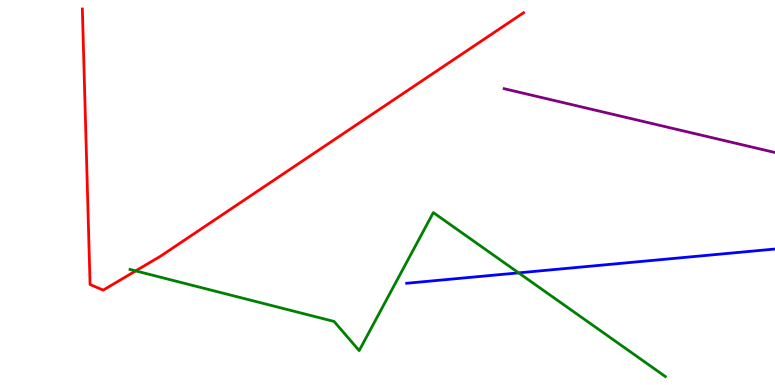[{'lines': ['blue', 'red'], 'intersections': []}, {'lines': ['green', 'red'], 'intersections': [{'x': 1.75, 'y': 2.96}]}, {'lines': ['purple', 'red'], 'intersections': []}, {'lines': ['blue', 'green'], 'intersections': [{'x': 6.69, 'y': 2.91}]}, {'lines': ['blue', 'purple'], 'intersections': []}, {'lines': ['green', 'purple'], 'intersections': []}]